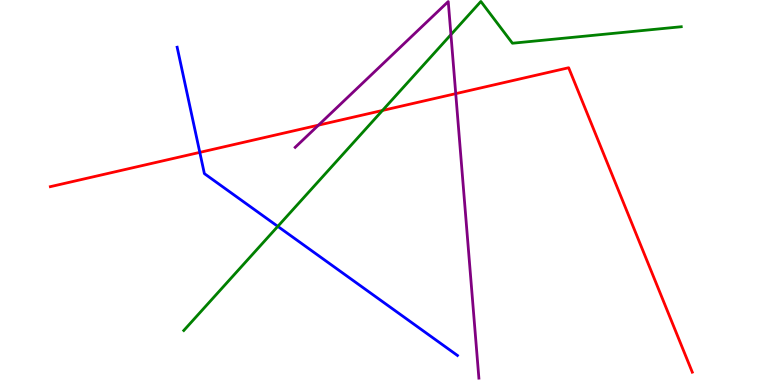[{'lines': ['blue', 'red'], 'intersections': [{'x': 2.58, 'y': 6.04}]}, {'lines': ['green', 'red'], 'intersections': [{'x': 4.93, 'y': 7.13}]}, {'lines': ['purple', 'red'], 'intersections': [{'x': 4.11, 'y': 6.75}, {'x': 5.88, 'y': 7.57}]}, {'lines': ['blue', 'green'], 'intersections': [{'x': 3.58, 'y': 4.12}]}, {'lines': ['blue', 'purple'], 'intersections': []}, {'lines': ['green', 'purple'], 'intersections': [{'x': 5.82, 'y': 9.1}]}]